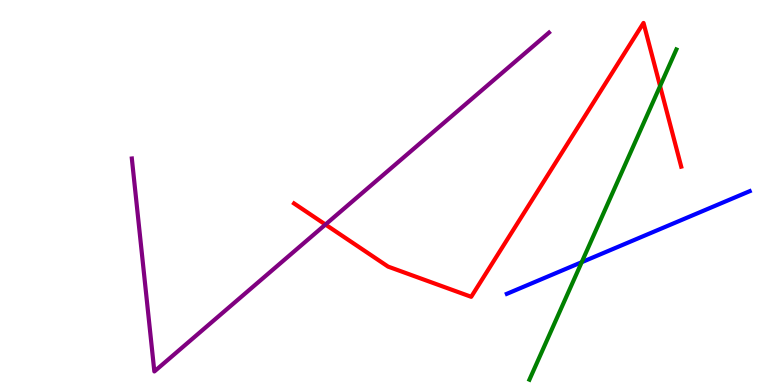[{'lines': ['blue', 'red'], 'intersections': []}, {'lines': ['green', 'red'], 'intersections': [{'x': 8.52, 'y': 7.76}]}, {'lines': ['purple', 'red'], 'intersections': [{'x': 4.2, 'y': 4.17}]}, {'lines': ['blue', 'green'], 'intersections': [{'x': 7.51, 'y': 3.19}]}, {'lines': ['blue', 'purple'], 'intersections': []}, {'lines': ['green', 'purple'], 'intersections': []}]